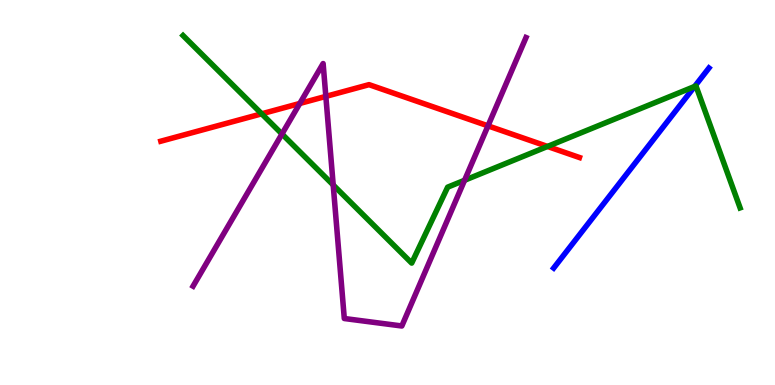[{'lines': ['blue', 'red'], 'intersections': []}, {'lines': ['green', 'red'], 'intersections': [{'x': 3.38, 'y': 7.04}, {'x': 7.06, 'y': 6.2}]}, {'lines': ['purple', 'red'], 'intersections': [{'x': 3.87, 'y': 7.31}, {'x': 4.2, 'y': 7.5}, {'x': 6.3, 'y': 6.73}]}, {'lines': ['blue', 'green'], 'intersections': [{'x': 8.96, 'y': 7.75}]}, {'lines': ['blue', 'purple'], 'intersections': []}, {'lines': ['green', 'purple'], 'intersections': [{'x': 3.64, 'y': 6.52}, {'x': 4.3, 'y': 5.2}, {'x': 5.99, 'y': 5.32}]}]